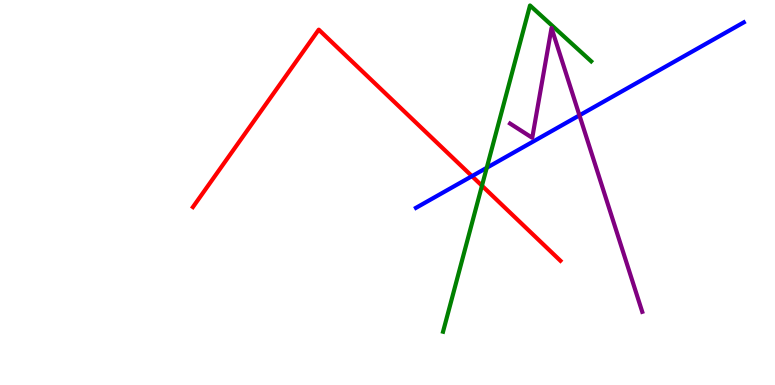[{'lines': ['blue', 'red'], 'intersections': [{'x': 6.09, 'y': 5.42}]}, {'lines': ['green', 'red'], 'intersections': [{'x': 6.22, 'y': 5.18}]}, {'lines': ['purple', 'red'], 'intersections': []}, {'lines': ['blue', 'green'], 'intersections': [{'x': 6.28, 'y': 5.64}]}, {'lines': ['blue', 'purple'], 'intersections': [{'x': 7.48, 'y': 7.0}]}, {'lines': ['green', 'purple'], 'intersections': []}]